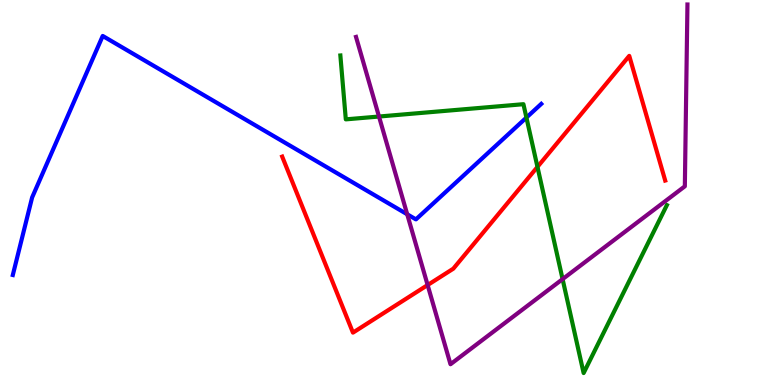[{'lines': ['blue', 'red'], 'intersections': []}, {'lines': ['green', 'red'], 'intersections': [{'x': 6.94, 'y': 5.67}]}, {'lines': ['purple', 'red'], 'intersections': [{'x': 5.52, 'y': 2.6}]}, {'lines': ['blue', 'green'], 'intersections': [{'x': 6.79, 'y': 6.95}]}, {'lines': ['blue', 'purple'], 'intersections': [{'x': 5.25, 'y': 4.43}]}, {'lines': ['green', 'purple'], 'intersections': [{'x': 4.89, 'y': 6.97}, {'x': 7.26, 'y': 2.75}]}]